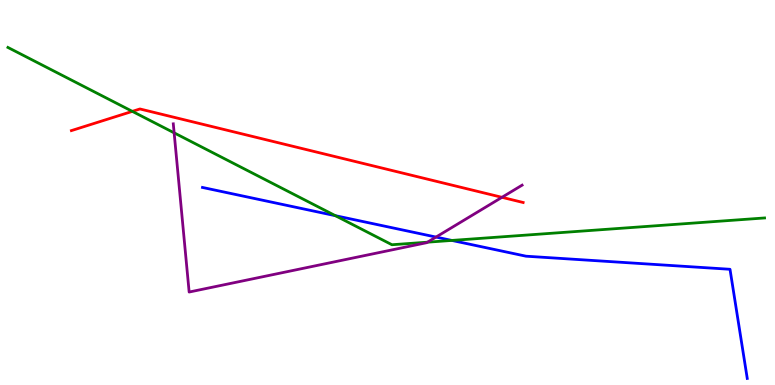[{'lines': ['blue', 'red'], 'intersections': []}, {'lines': ['green', 'red'], 'intersections': [{'x': 1.71, 'y': 7.11}]}, {'lines': ['purple', 'red'], 'intersections': [{'x': 6.48, 'y': 4.87}]}, {'lines': ['blue', 'green'], 'intersections': [{'x': 4.33, 'y': 4.4}, {'x': 5.83, 'y': 3.76}]}, {'lines': ['blue', 'purple'], 'intersections': [{'x': 5.63, 'y': 3.84}]}, {'lines': ['green', 'purple'], 'intersections': [{'x': 2.25, 'y': 6.55}, {'x': 5.52, 'y': 3.71}]}]